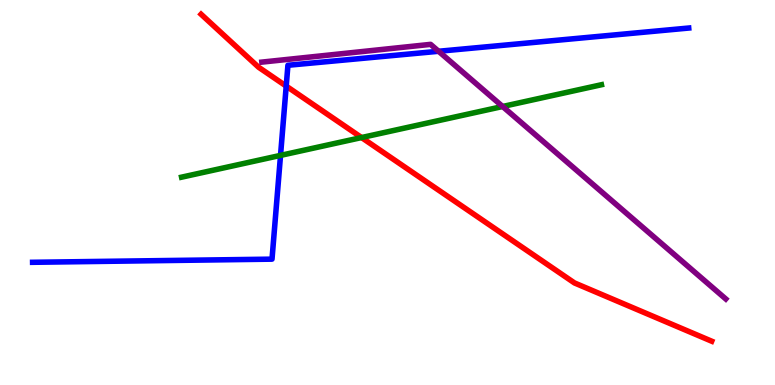[{'lines': ['blue', 'red'], 'intersections': [{'x': 3.69, 'y': 7.76}]}, {'lines': ['green', 'red'], 'intersections': [{'x': 4.67, 'y': 6.43}]}, {'lines': ['purple', 'red'], 'intersections': []}, {'lines': ['blue', 'green'], 'intersections': [{'x': 3.62, 'y': 5.96}]}, {'lines': ['blue', 'purple'], 'intersections': [{'x': 5.66, 'y': 8.67}]}, {'lines': ['green', 'purple'], 'intersections': [{'x': 6.49, 'y': 7.23}]}]